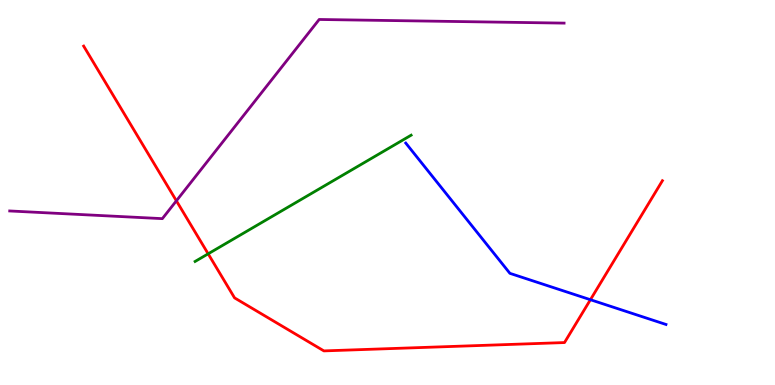[{'lines': ['blue', 'red'], 'intersections': [{'x': 7.62, 'y': 2.22}]}, {'lines': ['green', 'red'], 'intersections': [{'x': 2.69, 'y': 3.41}]}, {'lines': ['purple', 'red'], 'intersections': [{'x': 2.28, 'y': 4.78}]}, {'lines': ['blue', 'green'], 'intersections': []}, {'lines': ['blue', 'purple'], 'intersections': []}, {'lines': ['green', 'purple'], 'intersections': []}]